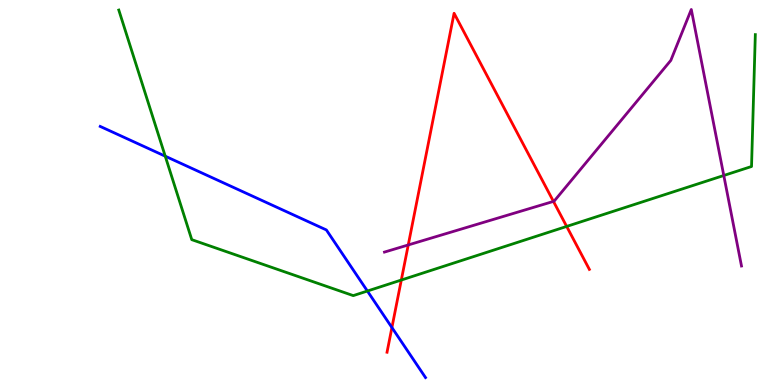[{'lines': ['blue', 'red'], 'intersections': [{'x': 5.06, 'y': 1.49}]}, {'lines': ['green', 'red'], 'intersections': [{'x': 5.18, 'y': 2.73}, {'x': 7.31, 'y': 4.12}]}, {'lines': ['purple', 'red'], 'intersections': [{'x': 5.27, 'y': 3.64}, {'x': 7.14, 'y': 4.77}]}, {'lines': ['blue', 'green'], 'intersections': [{'x': 2.13, 'y': 5.94}, {'x': 4.74, 'y': 2.44}]}, {'lines': ['blue', 'purple'], 'intersections': []}, {'lines': ['green', 'purple'], 'intersections': [{'x': 9.34, 'y': 5.44}]}]